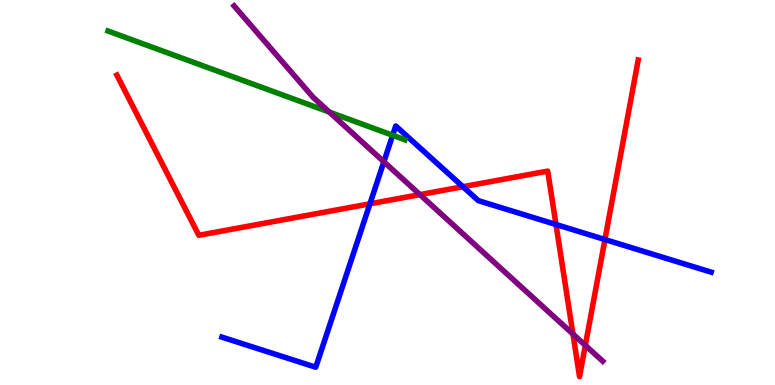[{'lines': ['blue', 'red'], 'intersections': [{'x': 4.77, 'y': 4.71}, {'x': 5.97, 'y': 5.15}, {'x': 7.17, 'y': 4.17}, {'x': 7.81, 'y': 3.78}]}, {'lines': ['green', 'red'], 'intersections': []}, {'lines': ['purple', 'red'], 'intersections': [{'x': 5.42, 'y': 4.94}, {'x': 7.39, 'y': 1.32}, {'x': 7.55, 'y': 1.03}]}, {'lines': ['blue', 'green'], 'intersections': [{'x': 5.07, 'y': 6.49}]}, {'lines': ['blue', 'purple'], 'intersections': [{'x': 4.95, 'y': 5.8}]}, {'lines': ['green', 'purple'], 'intersections': [{'x': 4.25, 'y': 7.09}]}]